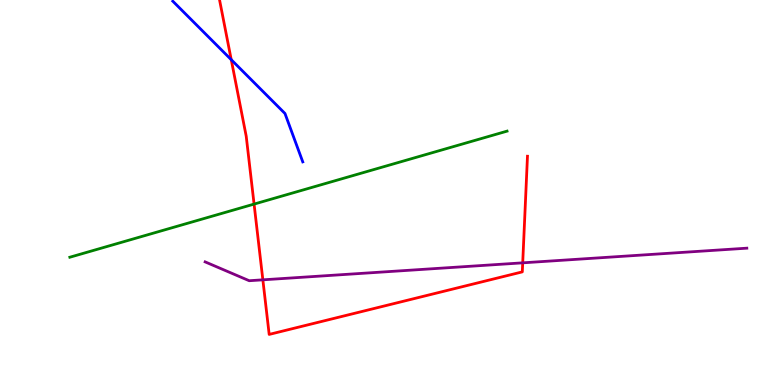[{'lines': ['blue', 'red'], 'intersections': [{'x': 2.98, 'y': 8.45}]}, {'lines': ['green', 'red'], 'intersections': [{'x': 3.28, 'y': 4.7}]}, {'lines': ['purple', 'red'], 'intersections': [{'x': 3.39, 'y': 2.73}, {'x': 6.74, 'y': 3.17}]}, {'lines': ['blue', 'green'], 'intersections': []}, {'lines': ['blue', 'purple'], 'intersections': []}, {'lines': ['green', 'purple'], 'intersections': []}]